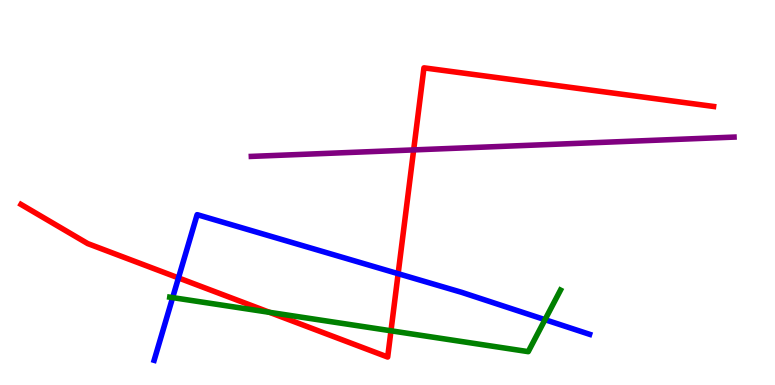[{'lines': ['blue', 'red'], 'intersections': [{'x': 2.3, 'y': 2.78}, {'x': 5.14, 'y': 2.89}]}, {'lines': ['green', 'red'], 'intersections': [{'x': 3.48, 'y': 1.89}, {'x': 5.04, 'y': 1.41}]}, {'lines': ['purple', 'red'], 'intersections': [{'x': 5.34, 'y': 6.11}]}, {'lines': ['blue', 'green'], 'intersections': [{'x': 2.23, 'y': 2.27}, {'x': 7.03, 'y': 1.7}]}, {'lines': ['blue', 'purple'], 'intersections': []}, {'lines': ['green', 'purple'], 'intersections': []}]